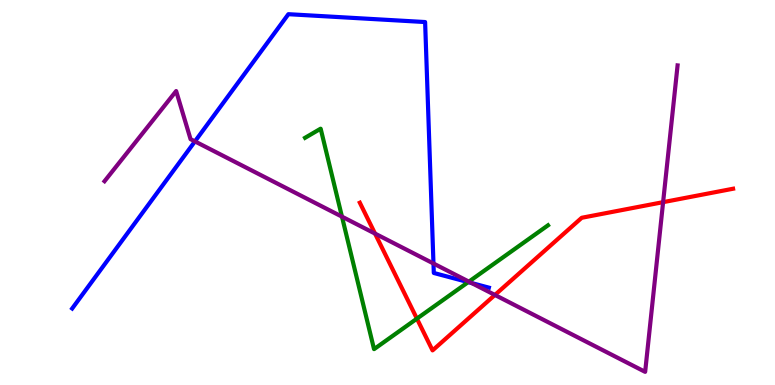[{'lines': ['blue', 'red'], 'intersections': []}, {'lines': ['green', 'red'], 'intersections': [{'x': 5.38, 'y': 1.72}]}, {'lines': ['purple', 'red'], 'intersections': [{'x': 4.84, 'y': 3.93}, {'x': 6.39, 'y': 2.34}, {'x': 8.56, 'y': 4.75}]}, {'lines': ['blue', 'green'], 'intersections': [{'x': 6.04, 'y': 2.67}]}, {'lines': ['blue', 'purple'], 'intersections': [{'x': 2.52, 'y': 6.33}, {'x': 5.59, 'y': 3.16}, {'x': 6.09, 'y': 2.65}]}, {'lines': ['green', 'purple'], 'intersections': [{'x': 4.41, 'y': 4.37}, {'x': 6.05, 'y': 2.68}]}]